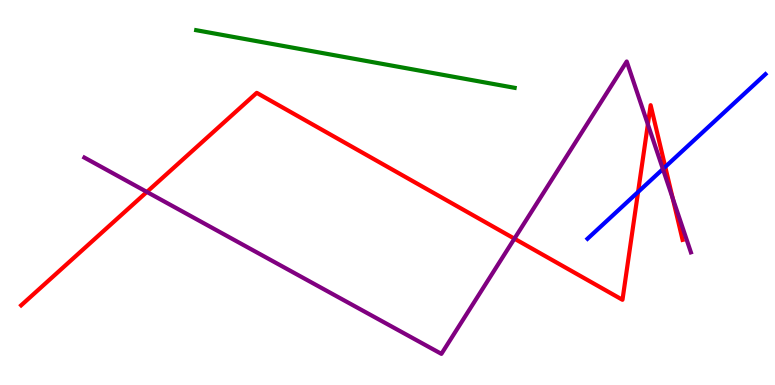[{'lines': ['blue', 'red'], 'intersections': [{'x': 8.23, 'y': 5.01}, {'x': 8.58, 'y': 5.67}]}, {'lines': ['green', 'red'], 'intersections': []}, {'lines': ['purple', 'red'], 'intersections': [{'x': 1.9, 'y': 5.01}, {'x': 6.64, 'y': 3.8}, {'x': 8.36, 'y': 6.77}, {'x': 8.68, 'y': 4.85}]}, {'lines': ['blue', 'green'], 'intersections': []}, {'lines': ['blue', 'purple'], 'intersections': [{'x': 8.55, 'y': 5.61}]}, {'lines': ['green', 'purple'], 'intersections': []}]